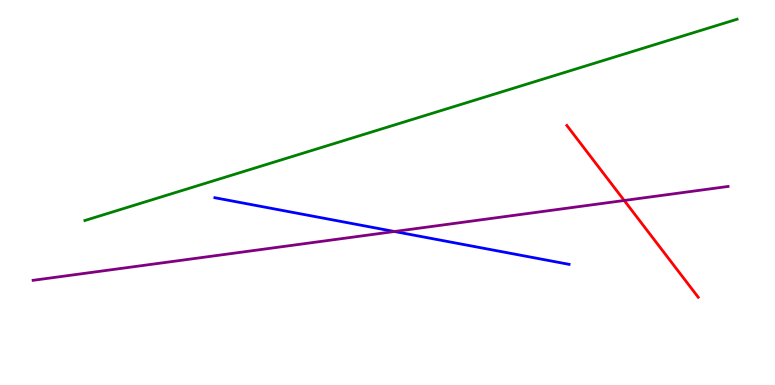[{'lines': ['blue', 'red'], 'intersections': []}, {'lines': ['green', 'red'], 'intersections': []}, {'lines': ['purple', 'red'], 'intersections': [{'x': 8.05, 'y': 4.79}]}, {'lines': ['blue', 'green'], 'intersections': []}, {'lines': ['blue', 'purple'], 'intersections': [{'x': 5.09, 'y': 3.99}]}, {'lines': ['green', 'purple'], 'intersections': []}]